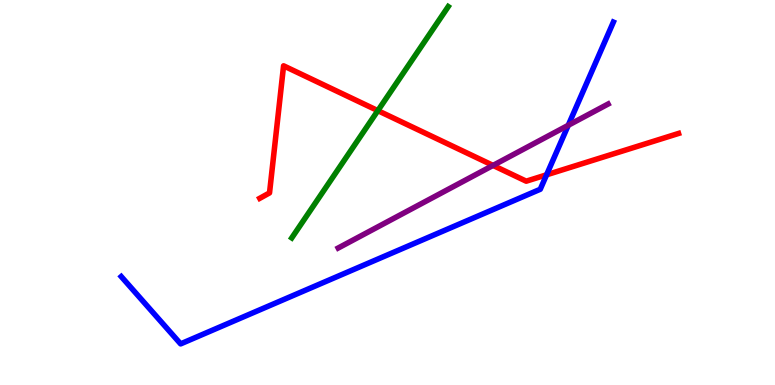[{'lines': ['blue', 'red'], 'intersections': [{'x': 7.05, 'y': 5.46}]}, {'lines': ['green', 'red'], 'intersections': [{'x': 4.88, 'y': 7.13}]}, {'lines': ['purple', 'red'], 'intersections': [{'x': 6.36, 'y': 5.7}]}, {'lines': ['blue', 'green'], 'intersections': []}, {'lines': ['blue', 'purple'], 'intersections': [{'x': 7.33, 'y': 6.75}]}, {'lines': ['green', 'purple'], 'intersections': []}]